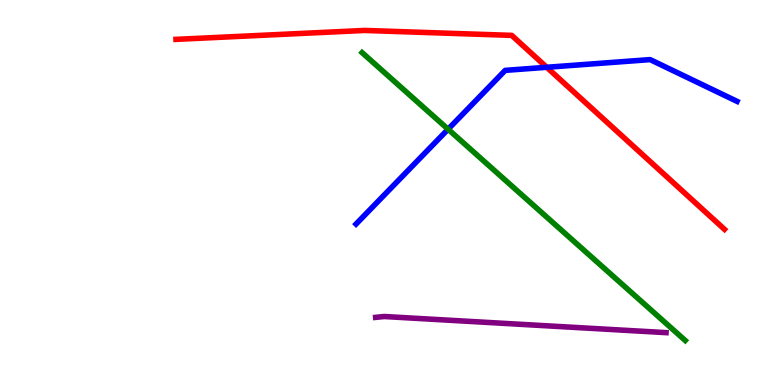[{'lines': ['blue', 'red'], 'intersections': [{'x': 7.05, 'y': 8.25}]}, {'lines': ['green', 'red'], 'intersections': []}, {'lines': ['purple', 'red'], 'intersections': []}, {'lines': ['blue', 'green'], 'intersections': [{'x': 5.78, 'y': 6.64}]}, {'lines': ['blue', 'purple'], 'intersections': []}, {'lines': ['green', 'purple'], 'intersections': []}]